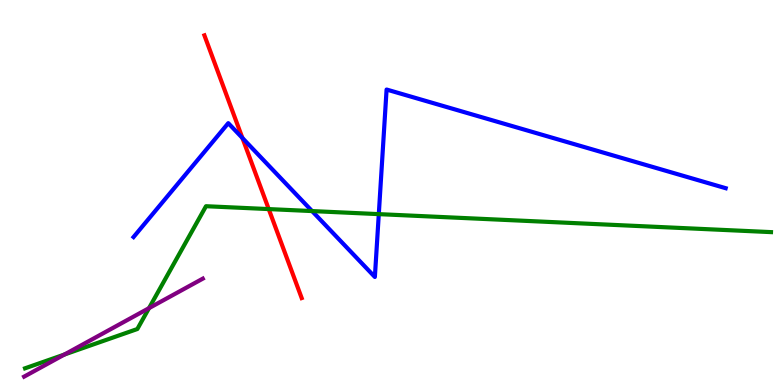[{'lines': ['blue', 'red'], 'intersections': [{'x': 3.13, 'y': 6.42}]}, {'lines': ['green', 'red'], 'intersections': [{'x': 3.47, 'y': 4.57}]}, {'lines': ['purple', 'red'], 'intersections': []}, {'lines': ['blue', 'green'], 'intersections': [{'x': 4.03, 'y': 4.52}, {'x': 4.89, 'y': 4.44}]}, {'lines': ['blue', 'purple'], 'intersections': []}, {'lines': ['green', 'purple'], 'intersections': [{'x': 0.831, 'y': 0.791}, {'x': 1.92, 'y': 2.0}]}]